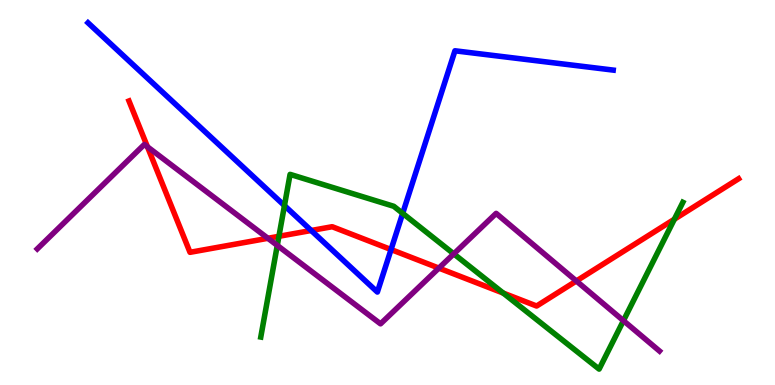[{'lines': ['blue', 'red'], 'intersections': [{'x': 4.02, 'y': 4.01}, {'x': 5.05, 'y': 3.52}]}, {'lines': ['green', 'red'], 'intersections': [{'x': 3.6, 'y': 3.86}, {'x': 6.49, 'y': 2.39}, {'x': 8.7, 'y': 4.31}]}, {'lines': ['purple', 'red'], 'intersections': [{'x': 1.9, 'y': 6.19}, {'x': 3.46, 'y': 3.81}, {'x': 5.66, 'y': 3.04}, {'x': 7.44, 'y': 2.7}]}, {'lines': ['blue', 'green'], 'intersections': [{'x': 3.67, 'y': 4.66}, {'x': 5.2, 'y': 4.46}]}, {'lines': ['blue', 'purple'], 'intersections': []}, {'lines': ['green', 'purple'], 'intersections': [{'x': 3.58, 'y': 3.63}, {'x': 5.86, 'y': 3.41}, {'x': 8.04, 'y': 1.67}]}]